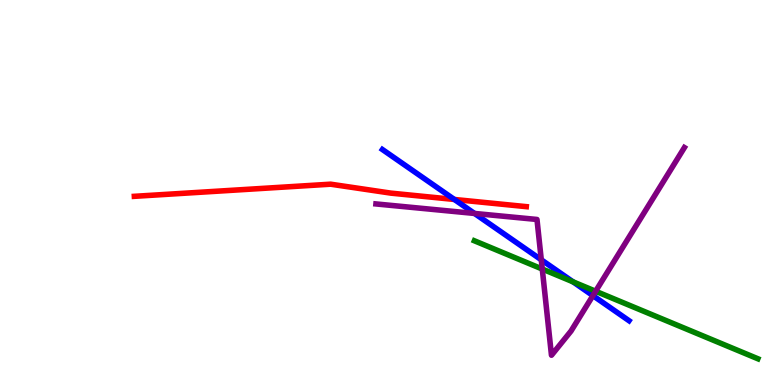[{'lines': ['blue', 'red'], 'intersections': [{'x': 5.86, 'y': 4.82}]}, {'lines': ['green', 'red'], 'intersections': []}, {'lines': ['purple', 'red'], 'intersections': []}, {'lines': ['blue', 'green'], 'intersections': [{'x': 7.39, 'y': 2.68}]}, {'lines': ['blue', 'purple'], 'intersections': [{'x': 6.12, 'y': 4.46}, {'x': 6.98, 'y': 3.25}, {'x': 7.65, 'y': 2.32}]}, {'lines': ['green', 'purple'], 'intersections': [{'x': 7.0, 'y': 3.01}, {'x': 7.69, 'y': 2.44}]}]